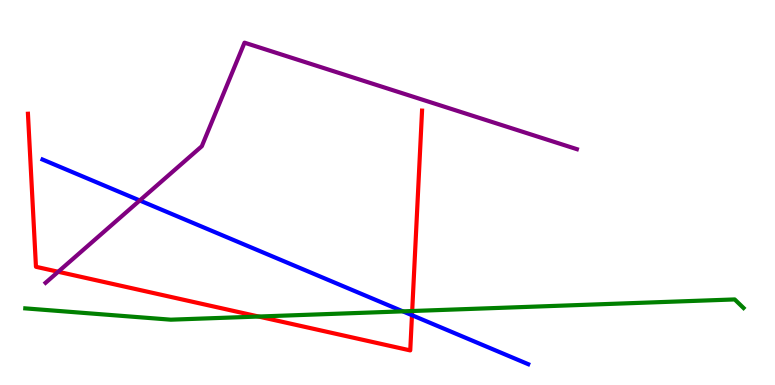[{'lines': ['blue', 'red'], 'intersections': [{'x': 5.32, 'y': 1.81}]}, {'lines': ['green', 'red'], 'intersections': [{'x': 3.34, 'y': 1.78}, {'x': 5.32, 'y': 1.92}]}, {'lines': ['purple', 'red'], 'intersections': [{'x': 0.751, 'y': 2.94}]}, {'lines': ['blue', 'green'], 'intersections': [{'x': 5.2, 'y': 1.91}]}, {'lines': ['blue', 'purple'], 'intersections': [{'x': 1.8, 'y': 4.79}]}, {'lines': ['green', 'purple'], 'intersections': []}]